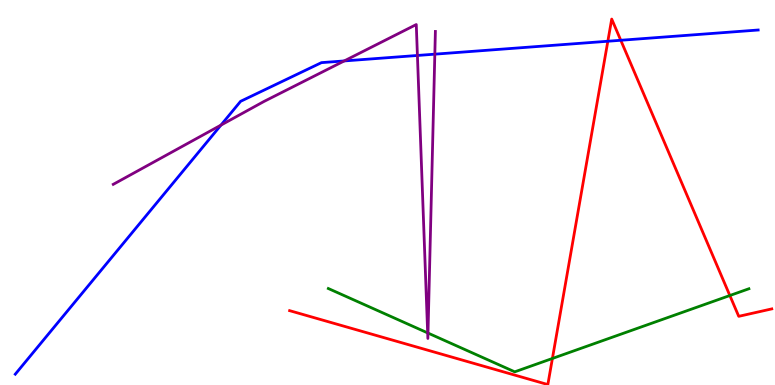[{'lines': ['blue', 'red'], 'intersections': [{'x': 7.84, 'y': 8.93}, {'x': 8.01, 'y': 8.95}]}, {'lines': ['green', 'red'], 'intersections': [{'x': 7.13, 'y': 0.689}, {'x': 9.42, 'y': 2.32}]}, {'lines': ['purple', 'red'], 'intersections': []}, {'lines': ['blue', 'green'], 'intersections': []}, {'lines': ['blue', 'purple'], 'intersections': [{'x': 2.85, 'y': 6.75}, {'x': 4.44, 'y': 8.42}, {'x': 5.39, 'y': 8.56}, {'x': 5.61, 'y': 8.59}]}, {'lines': ['green', 'purple'], 'intersections': [{'x': 5.52, 'y': 1.35}, {'x': 5.52, 'y': 1.35}]}]